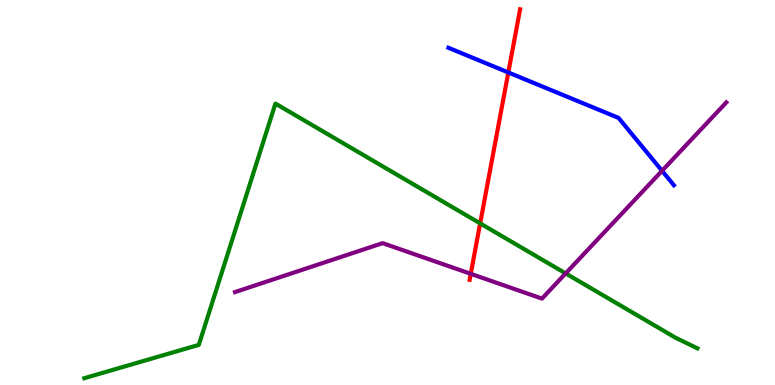[{'lines': ['blue', 'red'], 'intersections': [{'x': 6.56, 'y': 8.12}]}, {'lines': ['green', 'red'], 'intersections': [{'x': 6.2, 'y': 4.2}]}, {'lines': ['purple', 'red'], 'intersections': [{'x': 6.07, 'y': 2.89}]}, {'lines': ['blue', 'green'], 'intersections': []}, {'lines': ['blue', 'purple'], 'intersections': [{'x': 8.54, 'y': 5.56}]}, {'lines': ['green', 'purple'], 'intersections': [{'x': 7.3, 'y': 2.9}]}]